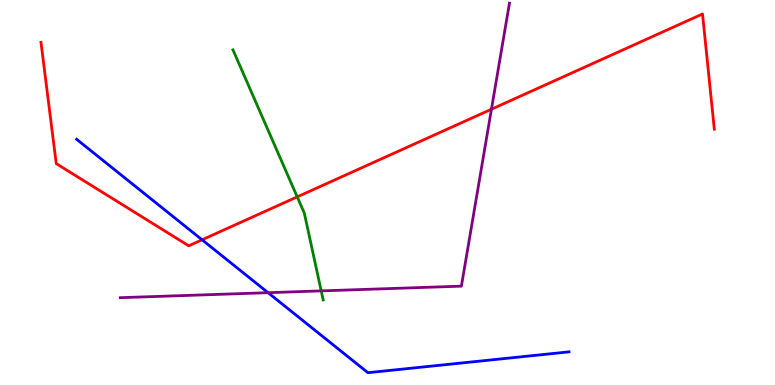[{'lines': ['blue', 'red'], 'intersections': [{'x': 2.61, 'y': 3.77}]}, {'lines': ['green', 'red'], 'intersections': [{'x': 3.84, 'y': 4.89}]}, {'lines': ['purple', 'red'], 'intersections': [{'x': 6.34, 'y': 7.16}]}, {'lines': ['blue', 'green'], 'intersections': []}, {'lines': ['blue', 'purple'], 'intersections': [{'x': 3.46, 'y': 2.4}]}, {'lines': ['green', 'purple'], 'intersections': [{'x': 4.14, 'y': 2.44}]}]